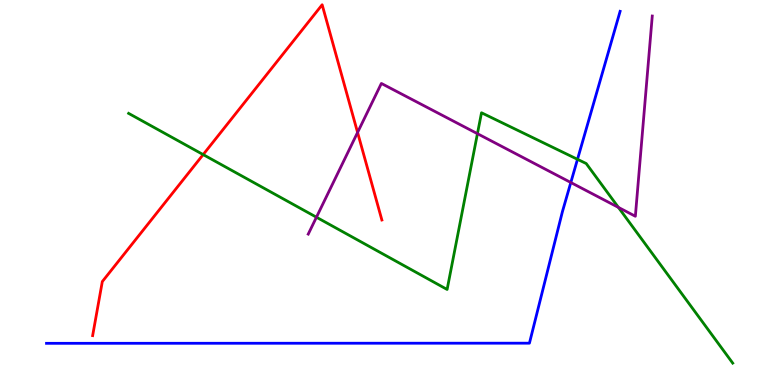[{'lines': ['blue', 'red'], 'intersections': []}, {'lines': ['green', 'red'], 'intersections': [{'x': 2.62, 'y': 5.98}]}, {'lines': ['purple', 'red'], 'intersections': [{'x': 4.61, 'y': 6.56}]}, {'lines': ['blue', 'green'], 'intersections': [{'x': 7.45, 'y': 5.86}]}, {'lines': ['blue', 'purple'], 'intersections': [{'x': 7.37, 'y': 5.26}]}, {'lines': ['green', 'purple'], 'intersections': [{'x': 4.08, 'y': 4.36}, {'x': 6.16, 'y': 6.53}, {'x': 7.98, 'y': 4.61}]}]